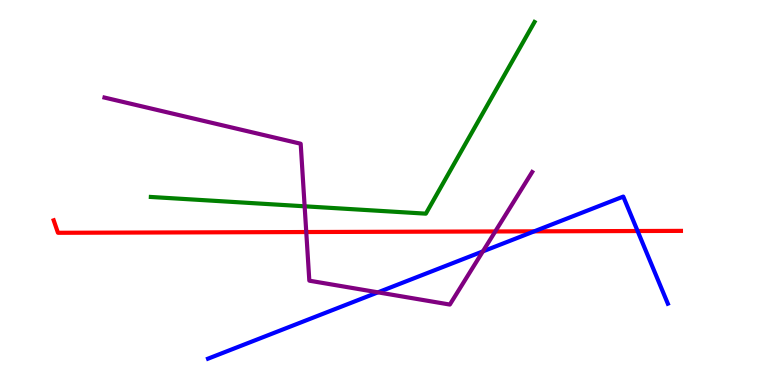[{'lines': ['blue', 'red'], 'intersections': [{'x': 6.89, 'y': 3.99}, {'x': 8.23, 'y': 4.0}]}, {'lines': ['green', 'red'], 'intersections': []}, {'lines': ['purple', 'red'], 'intersections': [{'x': 3.95, 'y': 3.97}, {'x': 6.39, 'y': 3.99}]}, {'lines': ['blue', 'green'], 'intersections': []}, {'lines': ['blue', 'purple'], 'intersections': [{'x': 4.88, 'y': 2.41}, {'x': 6.23, 'y': 3.47}]}, {'lines': ['green', 'purple'], 'intersections': [{'x': 3.93, 'y': 4.64}]}]